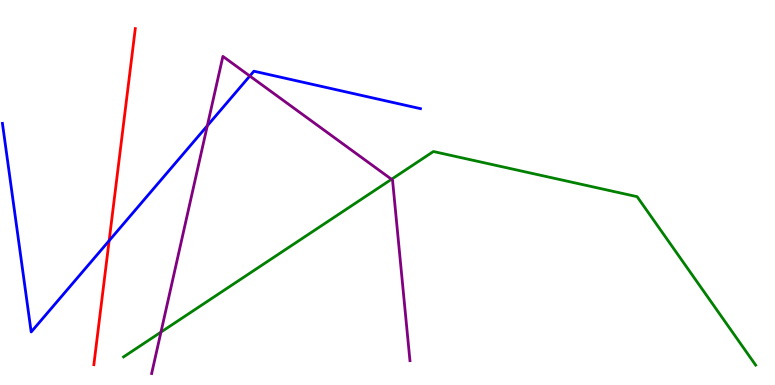[{'lines': ['blue', 'red'], 'intersections': [{'x': 1.41, 'y': 3.75}]}, {'lines': ['green', 'red'], 'intersections': []}, {'lines': ['purple', 'red'], 'intersections': []}, {'lines': ['blue', 'green'], 'intersections': []}, {'lines': ['blue', 'purple'], 'intersections': [{'x': 2.67, 'y': 6.73}, {'x': 3.22, 'y': 8.03}]}, {'lines': ['green', 'purple'], 'intersections': [{'x': 2.08, 'y': 1.37}, {'x': 5.05, 'y': 5.34}]}]